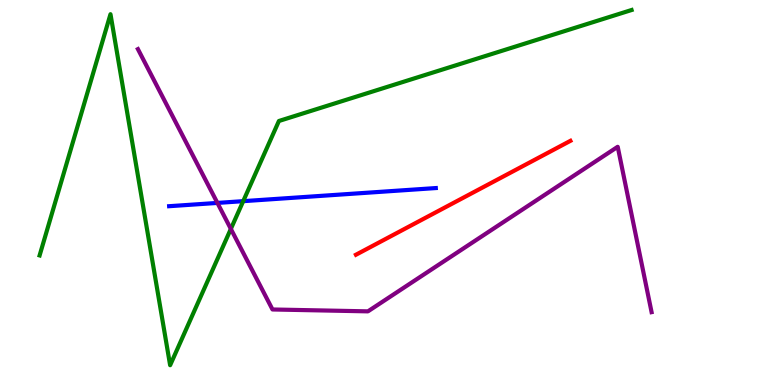[{'lines': ['blue', 'red'], 'intersections': []}, {'lines': ['green', 'red'], 'intersections': []}, {'lines': ['purple', 'red'], 'intersections': []}, {'lines': ['blue', 'green'], 'intersections': [{'x': 3.14, 'y': 4.77}]}, {'lines': ['blue', 'purple'], 'intersections': [{'x': 2.81, 'y': 4.73}]}, {'lines': ['green', 'purple'], 'intersections': [{'x': 2.98, 'y': 4.05}]}]